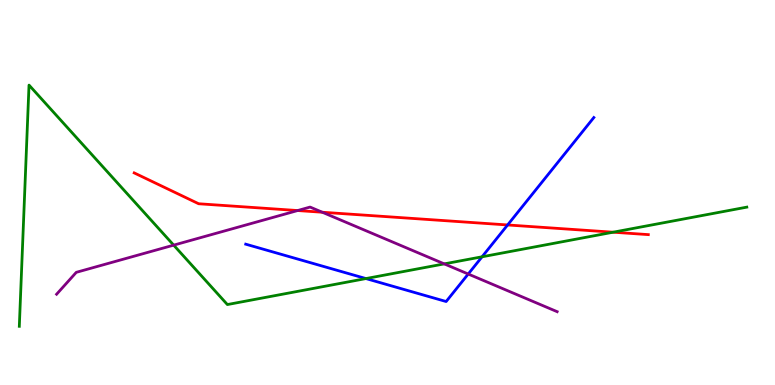[{'lines': ['blue', 'red'], 'intersections': [{'x': 6.55, 'y': 4.16}]}, {'lines': ['green', 'red'], 'intersections': [{'x': 7.91, 'y': 3.97}]}, {'lines': ['purple', 'red'], 'intersections': [{'x': 3.84, 'y': 4.53}, {'x': 4.16, 'y': 4.49}]}, {'lines': ['blue', 'green'], 'intersections': [{'x': 4.72, 'y': 2.76}, {'x': 6.22, 'y': 3.33}]}, {'lines': ['blue', 'purple'], 'intersections': [{'x': 6.04, 'y': 2.88}]}, {'lines': ['green', 'purple'], 'intersections': [{'x': 2.24, 'y': 3.63}, {'x': 5.73, 'y': 3.15}]}]